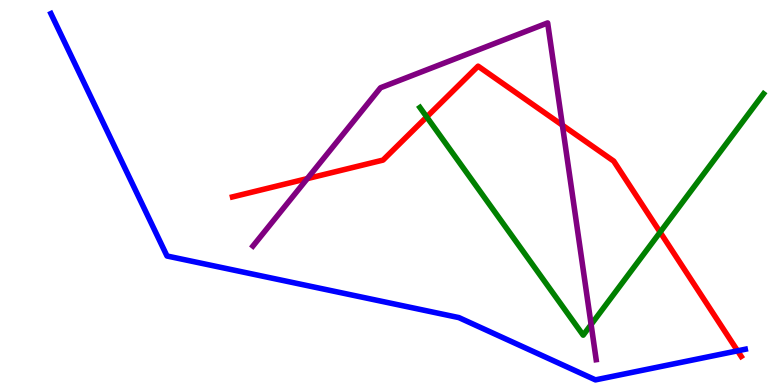[{'lines': ['blue', 'red'], 'intersections': [{'x': 9.52, 'y': 0.888}]}, {'lines': ['green', 'red'], 'intersections': [{'x': 5.51, 'y': 6.96}, {'x': 8.52, 'y': 3.97}]}, {'lines': ['purple', 'red'], 'intersections': [{'x': 3.97, 'y': 5.36}, {'x': 7.26, 'y': 6.75}]}, {'lines': ['blue', 'green'], 'intersections': []}, {'lines': ['blue', 'purple'], 'intersections': []}, {'lines': ['green', 'purple'], 'intersections': [{'x': 7.63, 'y': 1.57}]}]